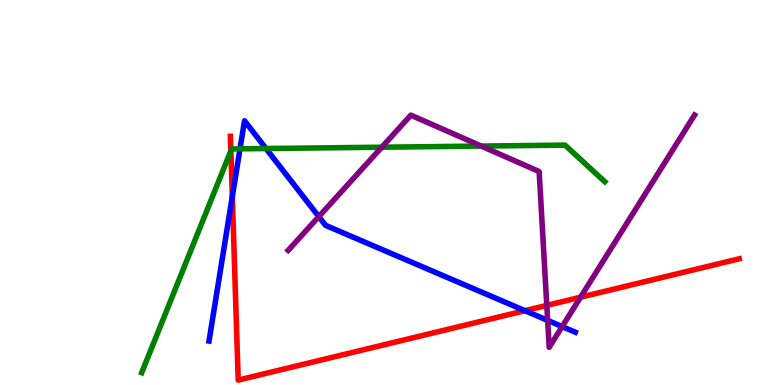[{'lines': ['blue', 'red'], 'intersections': [{'x': 3.0, 'y': 4.89}, {'x': 6.77, 'y': 1.93}]}, {'lines': ['green', 'red'], 'intersections': [{'x': 2.98, 'y': 6.08}]}, {'lines': ['purple', 'red'], 'intersections': [{'x': 7.06, 'y': 2.07}, {'x': 7.49, 'y': 2.28}]}, {'lines': ['blue', 'green'], 'intersections': [{'x': 3.1, 'y': 6.13}, {'x': 3.43, 'y': 6.14}]}, {'lines': ['blue', 'purple'], 'intersections': [{'x': 4.11, 'y': 4.37}, {'x': 7.07, 'y': 1.68}, {'x': 7.25, 'y': 1.52}]}, {'lines': ['green', 'purple'], 'intersections': [{'x': 4.93, 'y': 6.18}, {'x': 6.21, 'y': 6.21}]}]